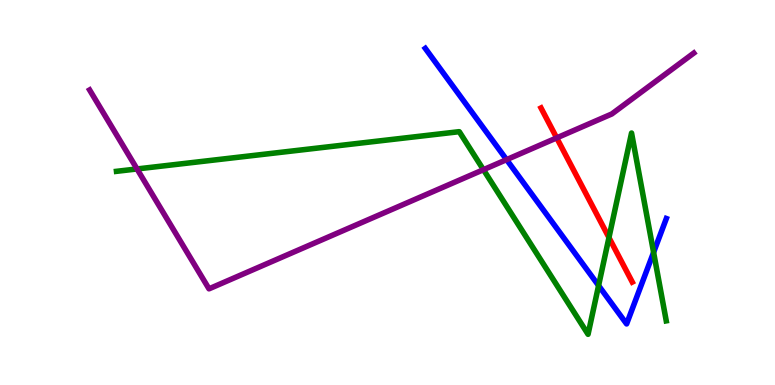[{'lines': ['blue', 'red'], 'intersections': []}, {'lines': ['green', 'red'], 'intersections': [{'x': 7.86, 'y': 3.83}]}, {'lines': ['purple', 'red'], 'intersections': [{'x': 7.18, 'y': 6.42}]}, {'lines': ['blue', 'green'], 'intersections': [{'x': 7.72, 'y': 2.58}, {'x': 8.43, 'y': 3.45}]}, {'lines': ['blue', 'purple'], 'intersections': [{'x': 6.54, 'y': 5.85}]}, {'lines': ['green', 'purple'], 'intersections': [{'x': 1.77, 'y': 5.61}, {'x': 6.24, 'y': 5.59}]}]